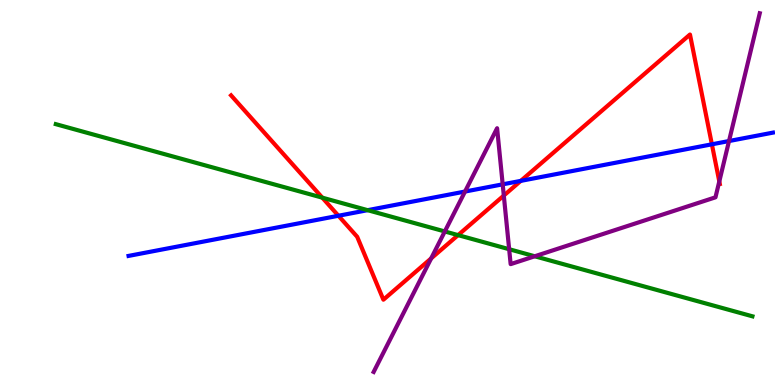[{'lines': ['blue', 'red'], 'intersections': [{'x': 4.37, 'y': 4.4}, {'x': 6.72, 'y': 5.3}, {'x': 9.19, 'y': 6.25}]}, {'lines': ['green', 'red'], 'intersections': [{'x': 4.16, 'y': 4.87}, {'x': 5.91, 'y': 3.89}]}, {'lines': ['purple', 'red'], 'intersections': [{'x': 5.56, 'y': 3.29}, {'x': 6.5, 'y': 4.92}, {'x': 9.28, 'y': 5.29}]}, {'lines': ['blue', 'green'], 'intersections': [{'x': 4.74, 'y': 4.54}]}, {'lines': ['blue', 'purple'], 'intersections': [{'x': 6.0, 'y': 5.02}, {'x': 6.49, 'y': 5.21}, {'x': 9.41, 'y': 6.34}]}, {'lines': ['green', 'purple'], 'intersections': [{'x': 5.74, 'y': 3.99}, {'x': 6.57, 'y': 3.53}, {'x': 6.9, 'y': 3.34}]}]